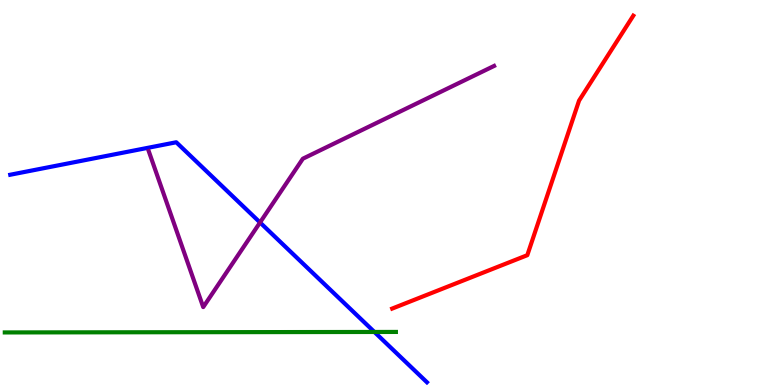[{'lines': ['blue', 'red'], 'intersections': []}, {'lines': ['green', 'red'], 'intersections': []}, {'lines': ['purple', 'red'], 'intersections': []}, {'lines': ['blue', 'green'], 'intersections': [{'x': 4.83, 'y': 1.38}]}, {'lines': ['blue', 'purple'], 'intersections': [{'x': 3.36, 'y': 4.22}]}, {'lines': ['green', 'purple'], 'intersections': []}]